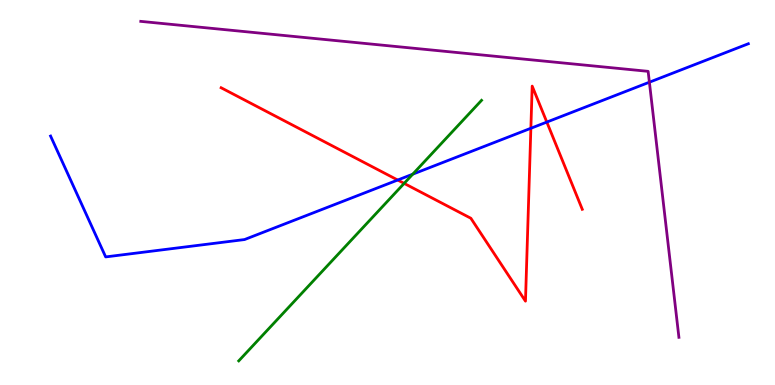[{'lines': ['blue', 'red'], 'intersections': [{'x': 5.13, 'y': 5.32}, {'x': 6.85, 'y': 6.67}, {'x': 7.06, 'y': 6.83}]}, {'lines': ['green', 'red'], 'intersections': [{'x': 5.21, 'y': 5.24}]}, {'lines': ['purple', 'red'], 'intersections': []}, {'lines': ['blue', 'green'], 'intersections': [{'x': 5.33, 'y': 5.48}]}, {'lines': ['blue', 'purple'], 'intersections': [{'x': 8.38, 'y': 7.86}]}, {'lines': ['green', 'purple'], 'intersections': []}]